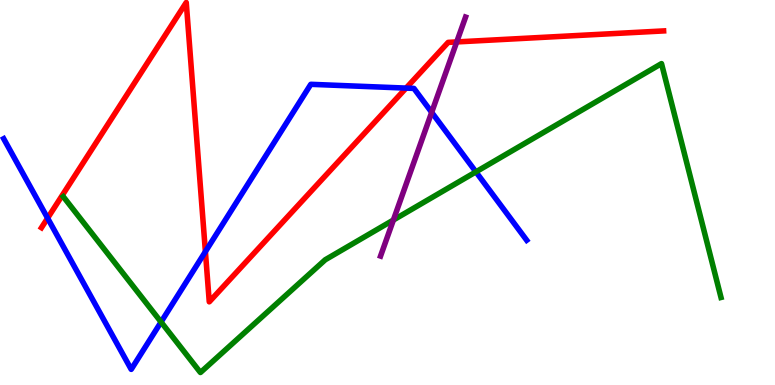[{'lines': ['blue', 'red'], 'intersections': [{'x': 0.614, 'y': 4.33}, {'x': 2.65, 'y': 3.46}, {'x': 5.24, 'y': 7.71}]}, {'lines': ['green', 'red'], 'intersections': []}, {'lines': ['purple', 'red'], 'intersections': [{'x': 5.89, 'y': 8.91}]}, {'lines': ['blue', 'green'], 'intersections': [{'x': 2.08, 'y': 1.64}, {'x': 6.14, 'y': 5.54}]}, {'lines': ['blue', 'purple'], 'intersections': [{'x': 5.57, 'y': 7.08}]}, {'lines': ['green', 'purple'], 'intersections': [{'x': 5.08, 'y': 4.29}]}]